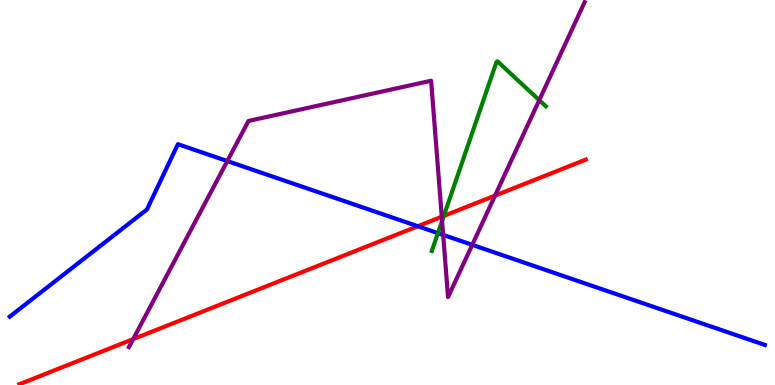[{'lines': ['blue', 'red'], 'intersections': [{'x': 5.39, 'y': 4.12}]}, {'lines': ['green', 'red'], 'intersections': [{'x': 5.73, 'y': 4.39}]}, {'lines': ['purple', 'red'], 'intersections': [{'x': 1.72, 'y': 1.19}, {'x': 5.7, 'y': 4.37}, {'x': 6.39, 'y': 4.92}]}, {'lines': ['blue', 'green'], 'intersections': [{'x': 5.65, 'y': 3.95}]}, {'lines': ['blue', 'purple'], 'intersections': [{'x': 2.93, 'y': 5.82}, {'x': 5.72, 'y': 3.9}, {'x': 6.09, 'y': 3.64}]}, {'lines': ['green', 'purple'], 'intersections': [{'x': 5.7, 'y': 4.26}, {'x': 6.96, 'y': 7.4}]}]